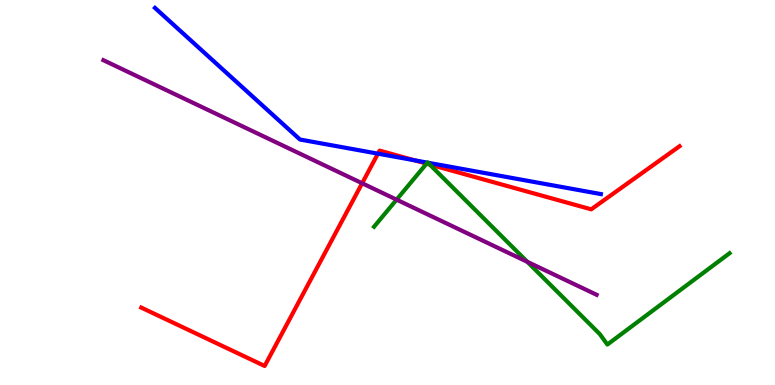[{'lines': ['blue', 'red'], 'intersections': [{'x': 4.88, 'y': 6.01}, {'x': 5.35, 'y': 5.84}]}, {'lines': ['green', 'red'], 'intersections': [{'x': 5.5, 'y': 5.75}, {'x': 5.54, 'y': 5.73}]}, {'lines': ['purple', 'red'], 'intersections': [{'x': 4.67, 'y': 5.24}]}, {'lines': ['blue', 'green'], 'intersections': [{'x': 5.51, 'y': 5.78}, {'x': 5.52, 'y': 5.77}]}, {'lines': ['blue', 'purple'], 'intersections': []}, {'lines': ['green', 'purple'], 'intersections': [{'x': 5.12, 'y': 4.81}, {'x': 6.8, 'y': 3.2}]}]